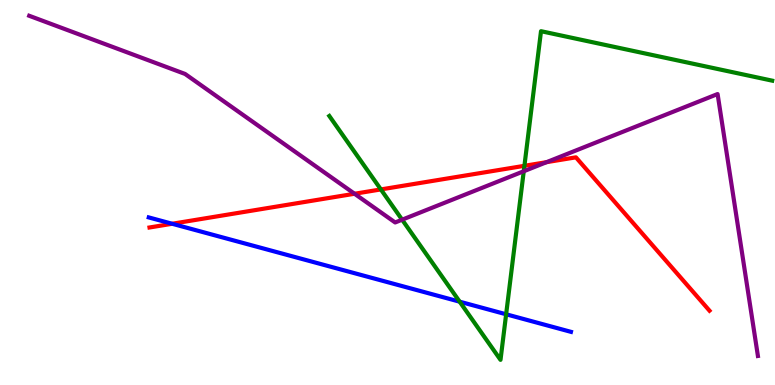[{'lines': ['blue', 'red'], 'intersections': [{'x': 2.22, 'y': 4.19}]}, {'lines': ['green', 'red'], 'intersections': [{'x': 4.91, 'y': 5.08}, {'x': 6.77, 'y': 5.69}]}, {'lines': ['purple', 'red'], 'intersections': [{'x': 4.57, 'y': 4.97}, {'x': 7.05, 'y': 5.79}]}, {'lines': ['blue', 'green'], 'intersections': [{'x': 5.93, 'y': 2.16}, {'x': 6.53, 'y': 1.84}]}, {'lines': ['blue', 'purple'], 'intersections': []}, {'lines': ['green', 'purple'], 'intersections': [{'x': 5.19, 'y': 4.29}, {'x': 6.76, 'y': 5.55}]}]